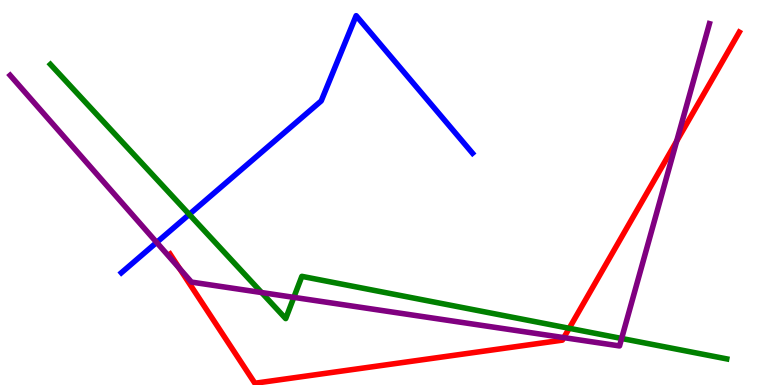[{'lines': ['blue', 'red'], 'intersections': []}, {'lines': ['green', 'red'], 'intersections': [{'x': 7.34, 'y': 1.47}]}, {'lines': ['purple', 'red'], 'intersections': [{'x': 2.32, 'y': 3.02}, {'x': 7.28, 'y': 1.23}, {'x': 8.73, 'y': 6.33}]}, {'lines': ['blue', 'green'], 'intersections': [{'x': 2.44, 'y': 4.43}]}, {'lines': ['blue', 'purple'], 'intersections': [{'x': 2.02, 'y': 3.7}]}, {'lines': ['green', 'purple'], 'intersections': [{'x': 3.38, 'y': 2.4}, {'x': 3.79, 'y': 2.28}, {'x': 8.02, 'y': 1.21}]}]